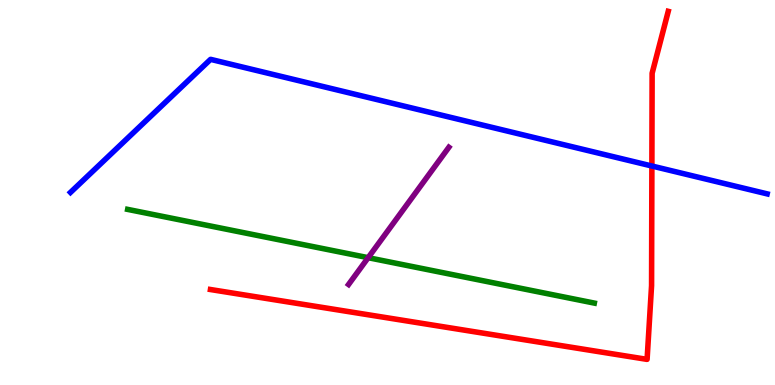[{'lines': ['blue', 'red'], 'intersections': [{'x': 8.41, 'y': 5.69}]}, {'lines': ['green', 'red'], 'intersections': []}, {'lines': ['purple', 'red'], 'intersections': []}, {'lines': ['blue', 'green'], 'intersections': []}, {'lines': ['blue', 'purple'], 'intersections': []}, {'lines': ['green', 'purple'], 'intersections': [{'x': 4.75, 'y': 3.31}]}]